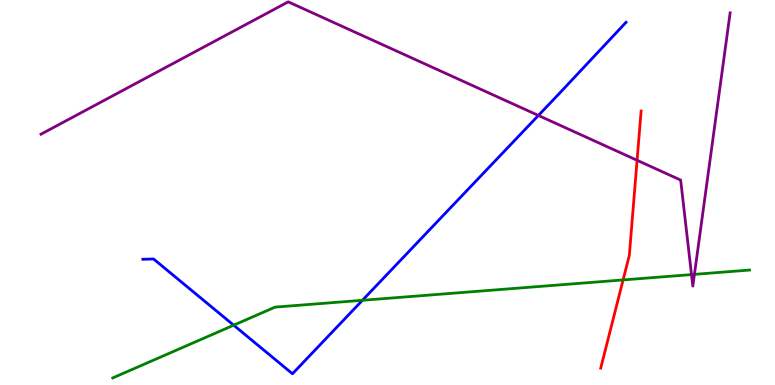[{'lines': ['blue', 'red'], 'intersections': []}, {'lines': ['green', 'red'], 'intersections': [{'x': 8.04, 'y': 2.73}]}, {'lines': ['purple', 'red'], 'intersections': [{'x': 8.22, 'y': 5.84}]}, {'lines': ['blue', 'green'], 'intersections': [{'x': 3.02, 'y': 1.55}, {'x': 4.68, 'y': 2.2}]}, {'lines': ['blue', 'purple'], 'intersections': [{'x': 6.95, 'y': 7.0}]}, {'lines': ['green', 'purple'], 'intersections': [{'x': 8.92, 'y': 2.87}, {'x': 8.96, 'y': 2.87}]}]